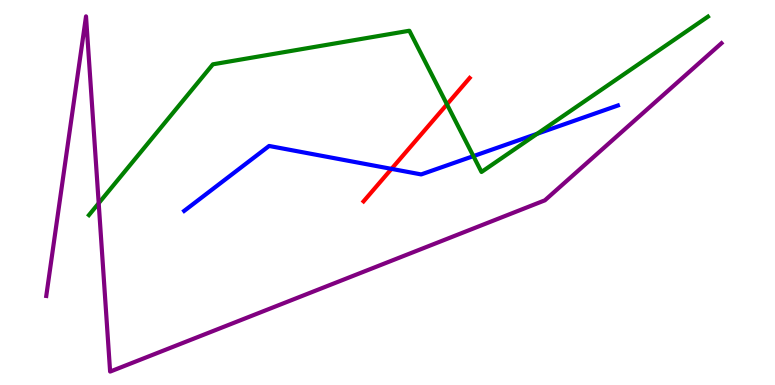[{'lines': ['blue', 'red'], 'intersections': [{'x': 5.05, 'y': 5.61}]}, {'lines': ['green', 'red'], 'intersections': [{'x': 5.77, 'y': 7.29}]}, {'lines': ['purple', 'red'], 'intersections': []}, {'lines': ['blue', 'green'], 'intersections': [{'x': 6.11, 'y': 5.94}, {'x': 6.93, 'y': 6.53}]}, {'lines': ['blue', 'purple'], 'intersections': []}, {'lines': ['green', 'purple'], 'intersections': [{'x': 1.27, 'y': 4.72}]}]